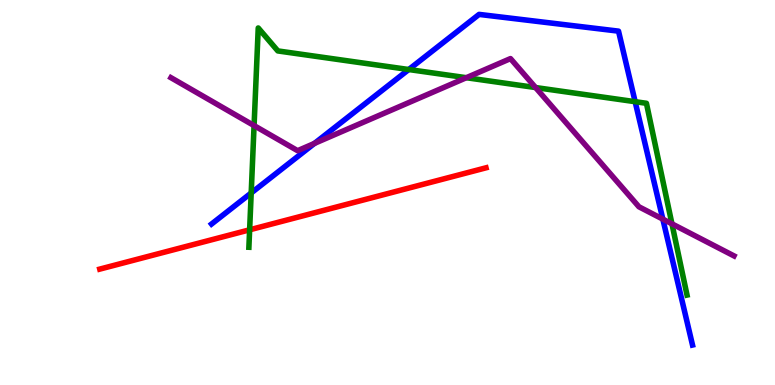[{'lines': ['blue', 'red'], 'intersections': []}, {'lines': ['green', 'red'], 'intersections': [{'x': 3.22, 'y': 4.03}]}, {'lines': ['purple', 'red'], 'intersections': []}, {'lines': ['blue', 'green'], 'intersections': [{'x': 3.24, 'y': 4.99}, {'x': 5.27, 'y': 8.19}, {'x': 8.2, 'y': 7.36}]}, {'lines': ['blue', 'purple'], 'intersections': [{'x': 4.06, 'y': 6.28}, {'x': 8.55, 'y': 4.31}]}, {'lines': ['green', 'purple'], 'intersections': [{'x': 3.28, 'y': 6.74}, {'x': 6.02, 'y': 7.98}, {'x': 6.91, 'y': 7.73}, {'x': 8.67, 'y': 4.19}]}]